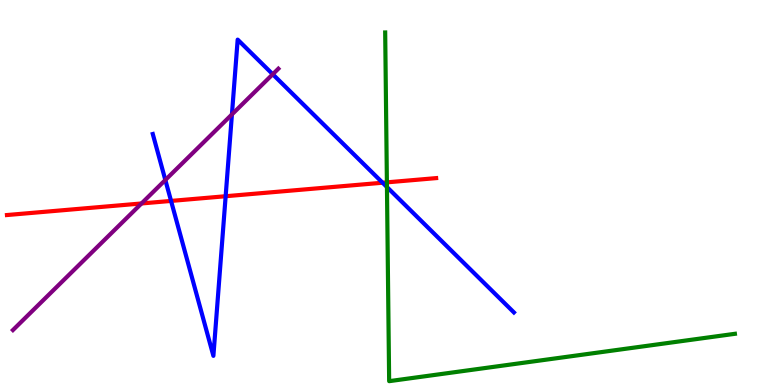[{'lines': ['blue', 'red'], 'intersections': [{'x': 2.21, 'y': 4.78}, {'x': 2.91, 'y': 4.9}, {'x': 4.94, 'y': 5.25}]}, {'lines': ['green', 'red'], 'intersections': [{'x': 4.99, 'y': 5.26}]}, {'lines': ['purple', 'red'], 'intersections': [{'x': 1.83, 'y': 4.72}]}, {'lines': ['blue', 'green'], 'intersections': [{'x': 4.99, 'y': 5.14}]}, {'lines': ['blue', 'purple'], 'intersections': [{'x': 2.13, 'y': 5.32}, {'x': 2.99, 'y': 7.03}, {'x': 3.52, 'y': 8.07}]}, {'lines': ['green', 'purple'], 'intersections': []}]